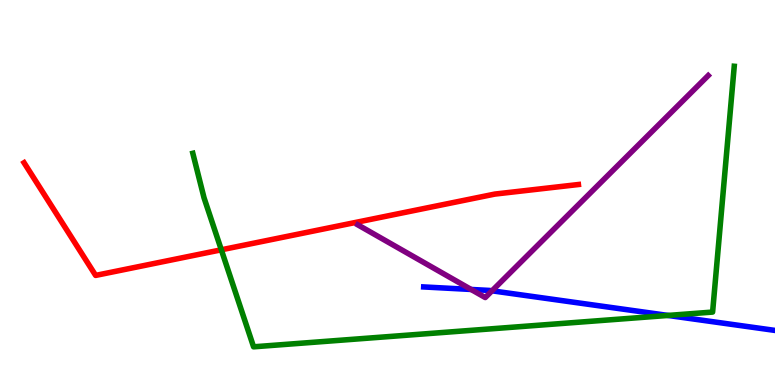[{'lines': ['blue', 'red'], 'intersections': []}, {'lines': ['green', 'red'], 'intersections': [{'x': 2.86, 'y': 3.51}]}, {'lines': ['purple', 'red'], 'intersections': []}, {'lines': ['blue', 'green'], 'intersections': [{'x': 8.62, 'y': 1.81}]}, {'lines': ['blue', 'purple'], 'intersections': [{'x': 6.08, 'y': 2.48}, {'x': 6.35, 'y': 2.45}]}, {'lines': ['green', 'purple'], 'intersections': []}]